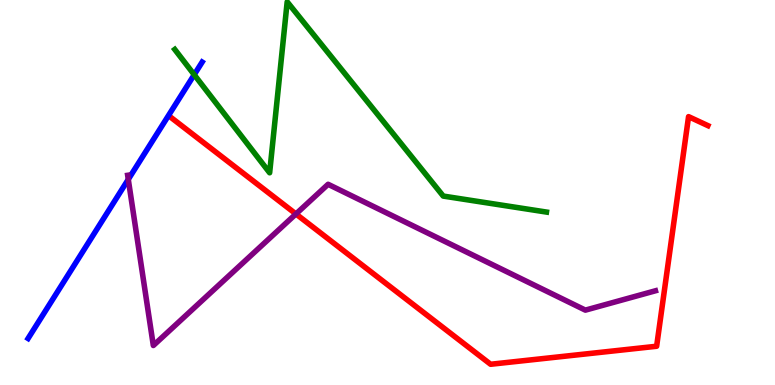[{'lines': ['blue', 'red'], 'intersections': []}, {'lines': ['green', 'red'], 'intersections': []}, {'lines': ['purple', 'red'], 'intersections': [{'x': 3.82, 'y': 4.44}]}, {'lines': ['blue', 'green'], 'intersections': [{'x': 2.51, 'y': 8.06}]}, {'lines': ['blue', 'purple'], 'intersections': [{'x': 1.66, 'y': 5.34}]}, {'lines': ['green', 'purple'], 'intersections': []}]